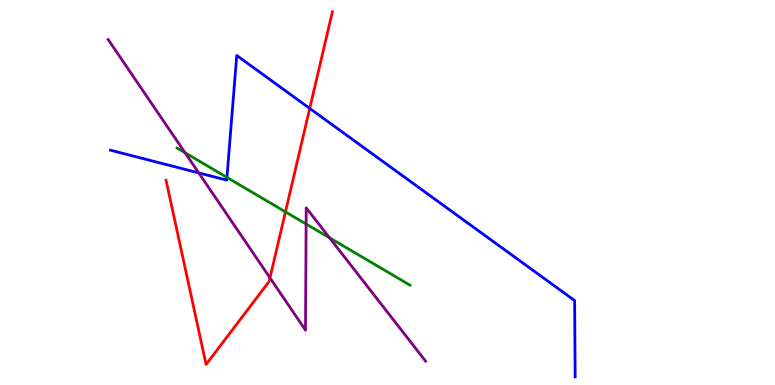[{'lines': ['blue', 'red'], 'intersections': [{'x': 4.0, 'y': 7.18}]}, {'lines': ['green', 'red'], 'intersections': [{'x': 3.68, 'y': 4.5}]}, {'lines': ['purple', 'red'], 'intersections': [{'x': 3.48, 'y': 2.78}]}, {'lines': ['blue', 'green'], 'intersections': [{'x': 2.93, 'y': 5.39}]}, {'lines': ['blue', 'purple'], 'intersections': [{'x': 2.56, 'y': 5.51}]}, {'lines': ['green', 'purple'], 'intersections': [{'x': 2.39, 'y': 6.03}, {'x': 3.95, 'y': 4.18}, {'x': 4.25, 'y': 3.82}]}]